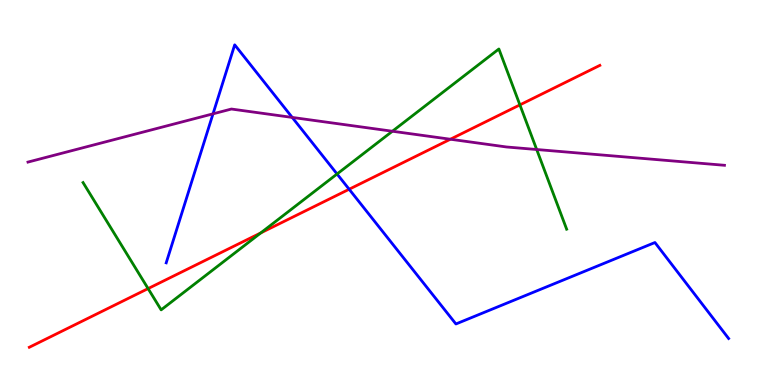[{'lines': ['blue', 'red'], 'intersections': [{'x': 4.51, 'y': 5.08}]}, {'lines': ['green', 'red'], 'intersections': [{'x': 1.91, 'y': 2.5}, {'x': 3.36, 'y': 3.95}, {'x': 6.71, 'y': 7.28}]}, {'lines': ['purple', 'red'], 'intersections': [{'x': 5.81, 'y': 6.38}]}, {'lines': ['blue', 'green'], 'intersections': [{'x': 4.35, 'y': 5.48}]}, {'lines': ['blue', 'purple'], 'intersections': [{'x': 2.75, 'y': 7.04}, {'x': 3.77, 'y': 6.95}]}, {'lines': ['green', 'purple'], 'intersections': [{'x': 5.06, 'y': 6.59}, {'x': 6.92, 'y': 6.12}]}]